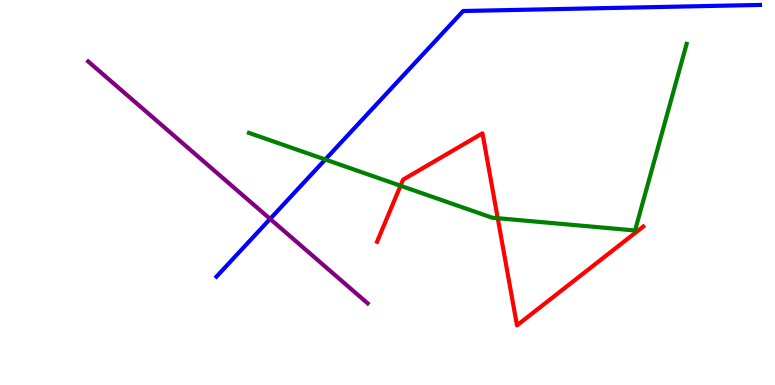[{'lines': ['blue', 'red'], 'intersections': []}, {'lines': ['green', 'red'], 'intersections': [{'x': 5.17, 'y': 5.18}, {'x': 6.42, 'y': 4.33}]}, {'lines': ['purple', 'red'], 'intersections': []}, {'lines': ['blue', 'green'], 'intersections': [{'x': 4.2, 'y': 5.86}]}, {'lines': ['blue', 'purple'], 'intersections': [{'x': 3.49, 'y': 4.31}]}, {'lines': ['green', 'purple'], 'intersections': []}]